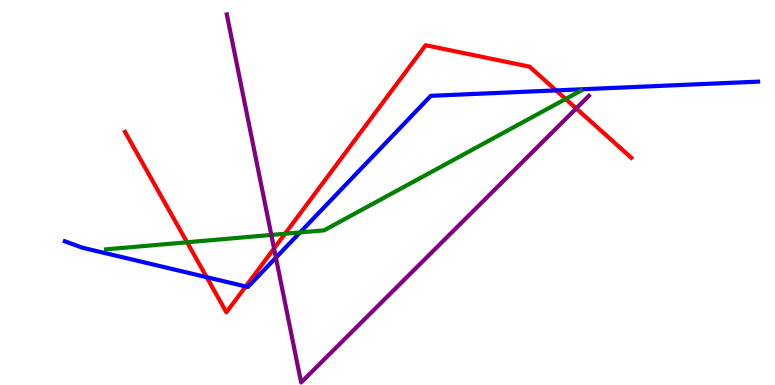[{'lines': ['blue', 'red'], 'intersections': [{'x': 2.67, 'y': 2.8}, {'x': 3.17, 'y': 2.56}, {'x': 7.18, 'y': 7.65}]}, {'lines': ['green', 'red'], 'intersections': [{'x': 2.41, 'y': 3.71}, {'x': 3.68, 'y': 3.93}, {'x': 7.3, 'y': 7.43}]}, {'lines': ['purple', 'red'], 'intersections': [{'x': 3.54, 'y': 3.55}, {'x': 7.44, 'y': 7.18}]}, {'lines': ['blue', 'green'], 'intersections': [{'x': 3.87, 'y': 3.96}]}, {'lines': ['blue', 'purple'], 'intersections': [{'x': 3.56, 'y': 3.31}]}, {'lines': ['green', 'purple'], 'intersections': [{'x': 3.5, 'y': 3.9}]}]